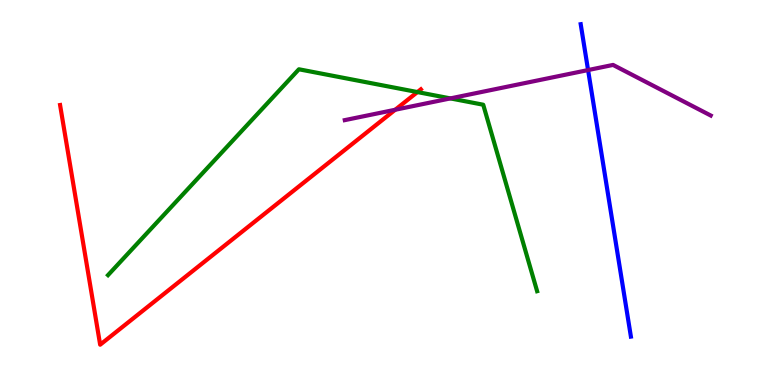[{'lines': ['blue', 'red'], 'intersections': []}, {'lines': ['green', 'red'], 'intersections': [{'x': 5.39, 'y': 7.61}]}, {'lines': ['purple', 'red'], 'intersections': [{'x': 5.1, 'y': 7.15}]}, {'lines': ['blue', 'green'], 'intersections': []}, {'lines': ['blue', 'purple'], 'intersections': [{'x': 7.59, 'y': 8.18}]}, {'lines': ['green', 'purple'], 'intersections': [{'x': 5.81, 'y': 7.44}]}]